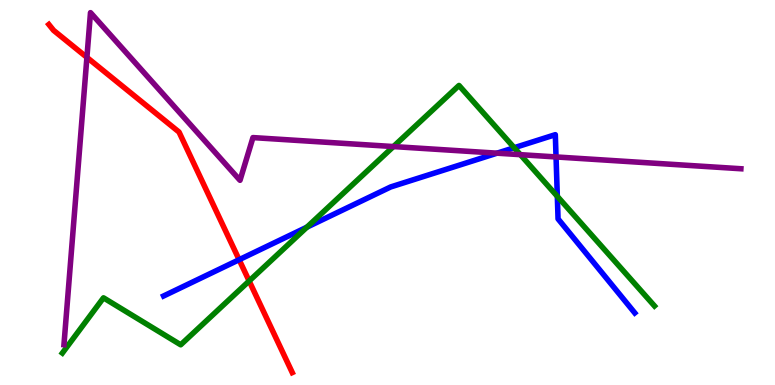[{'lines': ['blue', 'red'], 'intersections': [{'x': 3.09, 'y': 3.25}]}, {'lines': ['green', 'red'], 'intersections': [{'x': 3.21, 'y': 2.7}]}, {'lines': ['purple', 'red'], 'intersections': [{'x': 1.12, 'y': 8.51}]}, {'lines': ['blue', 'green'], 'intersections': [{'x': 3.96, 'y': 4.1}, {'x': 6.63, 'y': 6.16}, {'x': 7.19, 'y': 4.9}]}, {'lines': ['blue', 'purple'], 'intersections': [{'x': 6.41, 'y': 6.02}, {'x': 7.17, 'y': 5.92}]}, {'lines': ['green', 'purple'], 'intersections': [{'x': 5.08, 'y': 6.19}, {'x': 6.71, 'y': 5.98}]}]